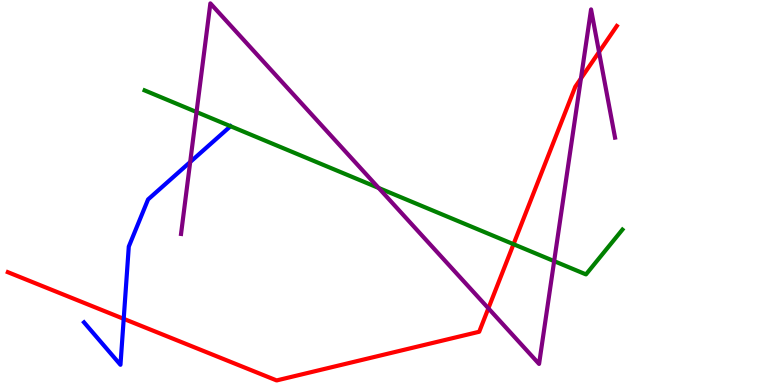[{'lines': ['blue', 'red'], 'intersections': [{'x': 1.6, 'y': 1.72}]}, {'lines': ['green', 'red'], 'intersections': [{'x': 6.63, 'y': 3.66}]}, {'lines': ['purple', 'red'], 'intersections': [{'x': 6.3, 'y': 1.99}, {'x': 7.5, 'y': 7.96}, {'x': 7.73, 'y': 8.65}]}, {'lines': ['blue', 'green'], 'intersections': []}, {'lines': ['blue', 'purple'], 'intersections': [{'x': 2.45, 'y': 5.79}]}, {'lines': ['green', 'purple'], 'intersections': [{'x': 2.54, 'y': 7.09}, {'x': 4.89, 'y': 5.12}, {'x': 7.15, 'y': 3.22}]}]